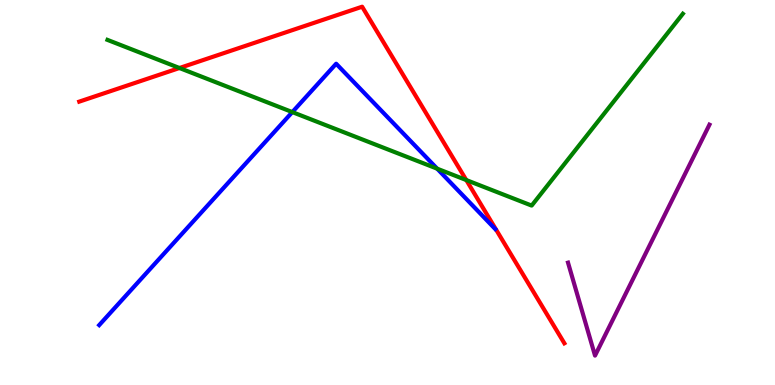[{'lines': ['blue', 'red'], 'intersections': []}, {'lines': ['green', 'red'], 'intersections': [{'x': 2.32, 'y': 8.23}, {'x': 6.02, 'y': 5.32}]}, {'lines': ['purple', 'red'], 'intersections': []}, {'lines': ['blue', 'green'], 'intersections': [{'x': 3.77, 'y': 7.09}, {'x': 5.64, 'y': 5.62}]}, {'lines': ['blue', 'purple'], 'intersections': []}, {'lines': ['green', 'purple'], 'intersections': []}]